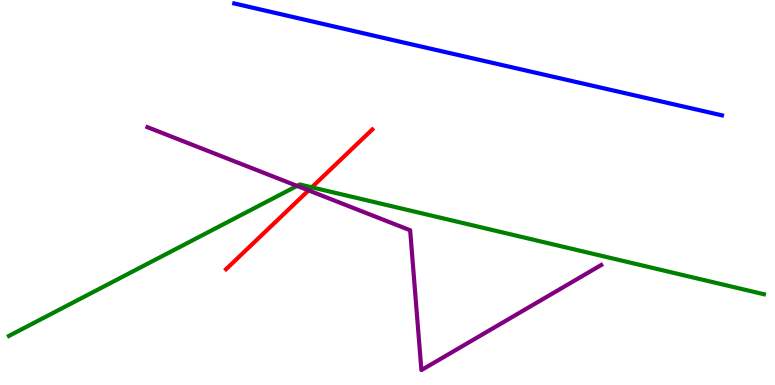[{'lines': ['blue', 'red'], 'intersections': []}, {'lines': ['green', 'red'], 'intersections': [{'x': 4.02, 'y': 5.13}]}, {'lines': ['purple', 'red'], 'intersections': [{'x': 3.98, 'y': 5.05}]}, {'lines': ['blue', 'green'], 'intersections': []}, {'lines': ['blue', 'purple'], 'intersections': []}, {'lines': ['green', 'purple'], 'intersections': [{'x': 3.83, 'y': 5.17}]}]